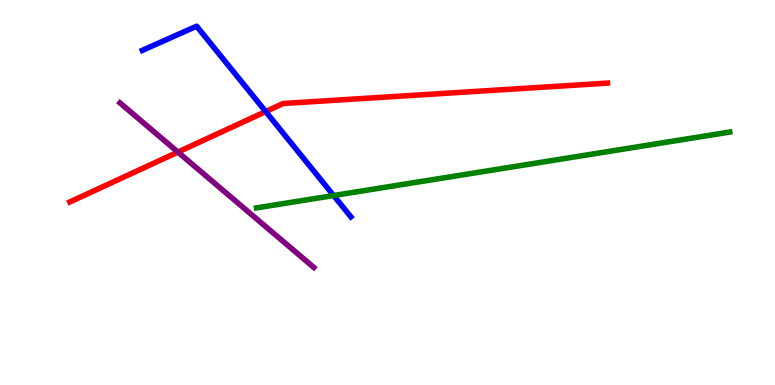[{'lines': ['blue', 'red'], 'intersections': [{'x': 3.43, 'y': 7.1}]}, {'lines': ['green', 'red'], 'intersections': []}, {'lines': ['purple', 'red'], 'intersections': [{'x': 2.3, 'y': 6.05}]}, {'lines': ['blue', 'green'], 'intersections': [{'x': 4.3, 'y': 4.92}]}, {'lines': ['blue', 'purple'], 'intersections': []}, {'lines': ['green', 'purple'], 'intersections': []}]